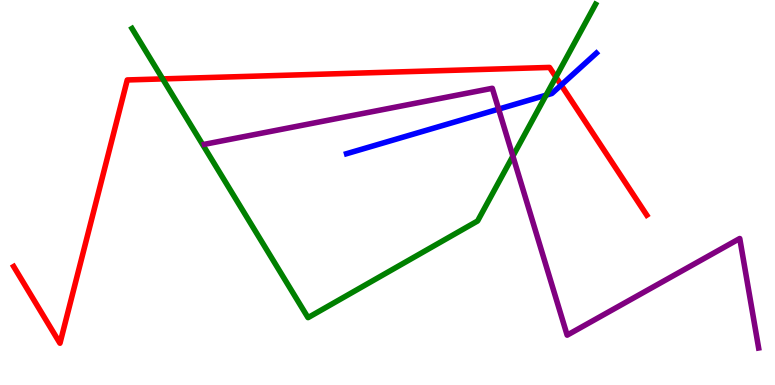[{'lines': ['blue', 'red'], 'intersections': [{'x': 7.24, 'y': 7.79}]}, {'lines': ['green', 'red'], 'intersections': [{'x': 2.1, 'y': 7.95}, {'x': 7.17, 'y': 8.0}]}, {'lines': ['purple', 'red'], 'intersections': []}, {'lines': ['blue', 'green'], 'intersections': [{'x': 7.05, 'y': 7.53}]}, {'lines': ['blue', 'purple'], 'intersections': [{'x': 6.43, 'y': 7.17}]}, {'lines': ['green', 'purple'], 'intersections': [{'x': 6.62, 'y': 5.94}]}]